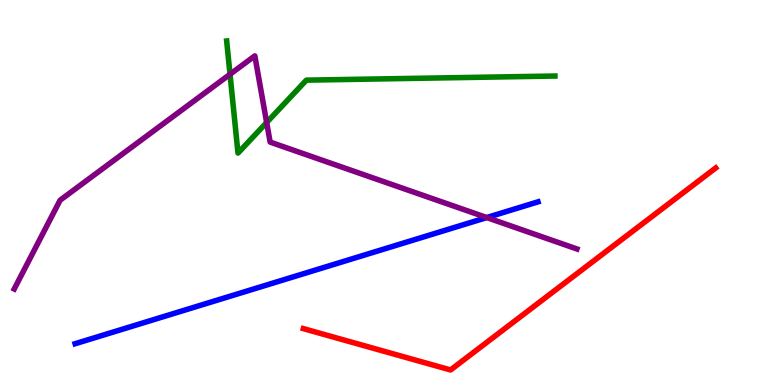[{'lines': ['blue', 'red'], 'intersections': []}, {'lines': ['green', 'red'], 'intersections': []}, {'lines': ['purple', 'red'], 'intersections': []}, {'lines': ['blue', 'green'], 'intersections': []}, {'lines': ['blue', 'purple'], 'intersections': [{'x': 6.28, 'y': 4.35}]}, {'lines': ['green', 'purple'], 'intersections': [{'x': 2.97, 'y': 8.07}, {'x': 3.44, 'y': 6.82}]}]